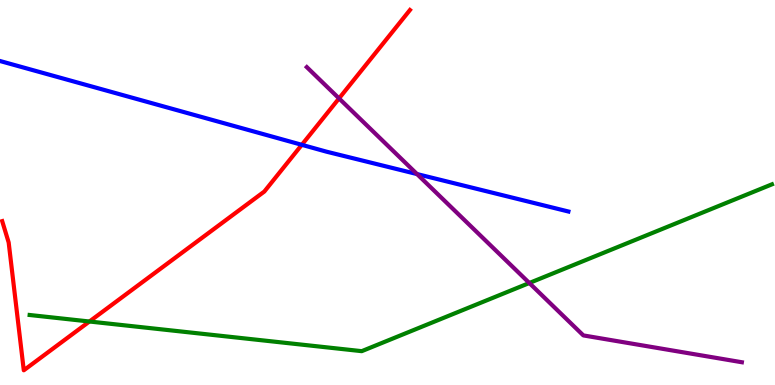[{'lines': ['blue', 'red'], 'intersections': [{'x': 3.89, 'y': 6.24}]}, {'lines': ['green', 'red'], 'intersections': [{'x': 1.15, 'y': 1.65}]}, {'lines': ['purple', 'red'], 'intersections': [{'x': 4.37, 'y': 7.44}]}, {'lines': ['blue', 'green'], 'intersections': []}, {'lines': ['blue', 'purple'], 'intersections': [{'x': 5.38, 'y': 5.48}]}, {'lines': ['green', 'purple'], 'intersections': [{'x': 6.83, 'y': 2.65}]}]